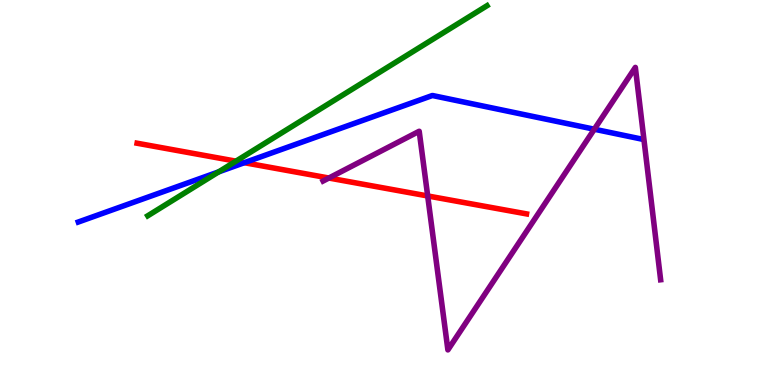[{'lines': ['blue', 'red'], 'intersections': [{'x': 3.15, 'y': 5.77}]}, {'lines': ['green', 'red'], 'intersections': [{'x': 3.04, 'y': 5.81}]}, {'lines': ['purple', 'red'], 'intersections': [{'x': 4.24, 'y': 5.38}, {'x': 5.52, 'y': 4.91}]}, {'lines': ['blue', 'green'], 'intersections': [{'x': 2.82, 'y': 5.54}]}, {'lines': ['blue', 'purple'], 'intersections': [{'x': 7.67, 'y': 6.64}]}, {'lines': ['green', 'purple'], 'intersections': []}]